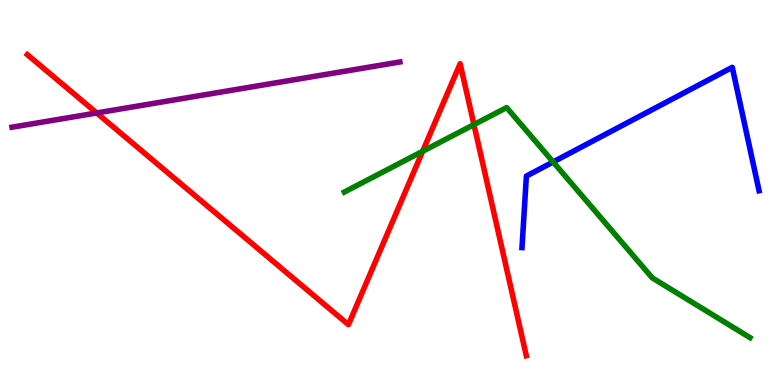[{'lines': ['blue', 'red'], 'intersections': []}, {'lines': ['green', 'red'], 'intersections': [{'x': 5.45, 'y': 6.07}, {'x': 6.12, 'y': 6.76}]}, {'lines': ['purple', 'red'], 'intersections': [{'x': 1.25, 'y': 7.07}]}, {'lines': ['blue', 'green'], 'intersections': [{'x': 7.14, 'y': 5.79}]}, {'lines': ['blue', 'purple'], 'intersections': []}, {'lines': ['green', 'purple'], 'intersections': []}]